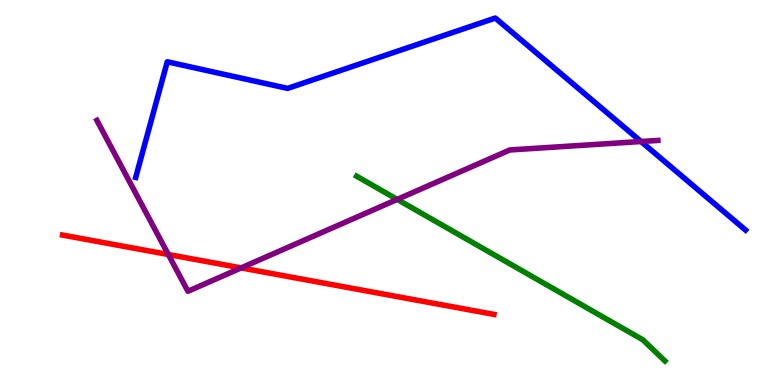[{'lines': ['blue', 'red'], 'intersections': []}, {'lines': ['green', 'red'], 'intersections': []}, {'lines': ['purple', 'red'], 'intersections': [{'x': 2.17, 'y': 3.39}, {'x': 3.11, 'y': 3.04}]}, {'lines': ['blue', 'green'], 'intersections': []}, {'lines': ['blue', 'purple'], 'intersections': [{'x': 8.27, 'y': 6.32}]}, {'lines': ['green', 'purple'], 'intersections': [{'x': 5.13, 'y': 4.82}]}]